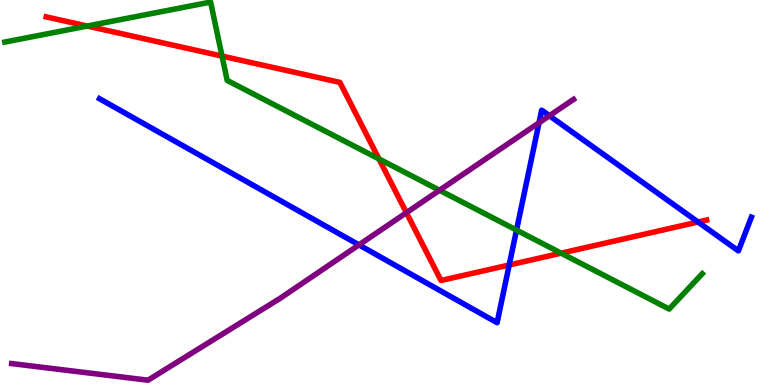[{'lines': ['blue', 'red'], 'intersections': [{'x': 6.57, 'y': 3.12}, {'x': 9.01, 'y': 4.23}]}, {'lines': ['green', 'red'], 'intersections': [{'x': 1.13, 'y': 9.32}, {'x': 2.86, 'y': 8.54}, {'x': 4.89, 'y': 5.87}, {'x': 7.24, 'y': 3.42}]}, {'lines': ['purple', 'red'], 'intersections': [{'x': 5.24, 'y': 4.48}]}, {'lines': ['blue', 'green'], 'intersections': [{'x': 6.66, 'y': 4.02}]}, {'lines': ['blue', 'purple'], 'intersections': [{'x': 4.63, 'y': 3.64}, {'x': 6.96, 'y': 6.81}, {'x': 7.09, 'y': 6.99}]}, {'lines': ['green', 'purple'], 'intersections': [{'x': 5.67, 'y': 5.06}]}]